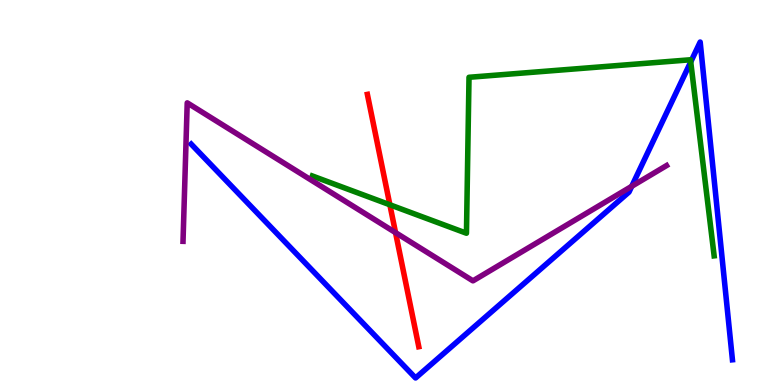[{'lines': ['blue', 'red'], 'intersections': []}, {'lines': ['green', 'red'], 'intersections': [{'x': 5.03, 'y': 4.68}]}, {'lines': ['purple', 'red'], 'intersections': [{'x': 5.1, 'y': 3.96}]}, {'lines': ['blue', 'green'], 'intersections': [{'x': 8.91, 'y': 8.39}]}, {'lines': ['blue', 'purple'], 'intersections': [{'x': 8.15, 'y': 5.16}]}, {'lines': ['green', 'purple'], 'intersections': []}]